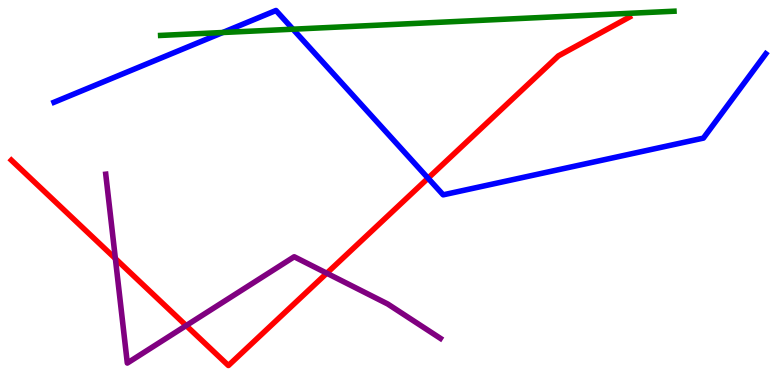[{'lines': ['blue', 'red'], 'intersections': [{'x': 5.52, 'y': 5.37}]}, {'lines': ['green', 'red'], 'intersections': []}, {'lines': ['purple', 'red'], 'intersections': [{'x': 1.49, 'y': 3.28}, {'x': 2.4, 'y': 1.54}, {'x': 4.22, 'y': 2.9}]}, {'lines': ['blue', 'green'], 'intersections': [{'x': 2.87, 'y': 9.16}, {'x': 3.78, 'y': 9.24}]}, {'lines': ['blue', 'purple'], 'intersections': []}, {'lines': ['green', 'purple'], 'intersections': []}]